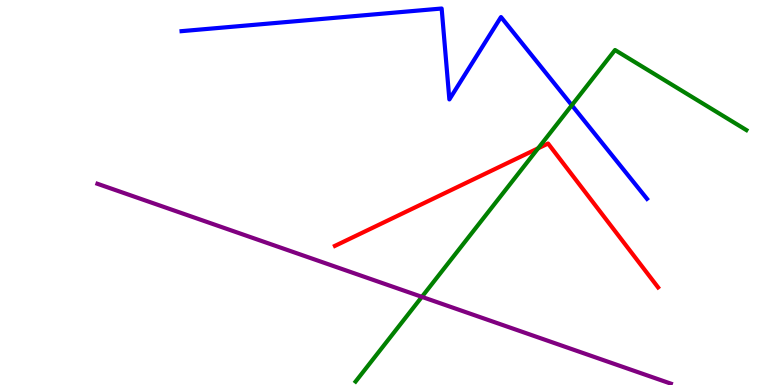[{'lines': ['blue', 'red'], 'intersections': []}, {'lines': ['green', 'red'], 'intersections': [{'x': 6.94, 'y': 6.15}]}, {'lines': ['purple', 'red'], 'intersections': []}, {'lines': ['blue', 'green'], 'intersections': [{'x': 7.38, 'y': 7.27}]}, {'lines': ['blue', 'purple'], 'intersections': []}, {'lines': ['green', 'purple'], 'intersections': [{'x': 5.44, 'y': 2.29}]}]